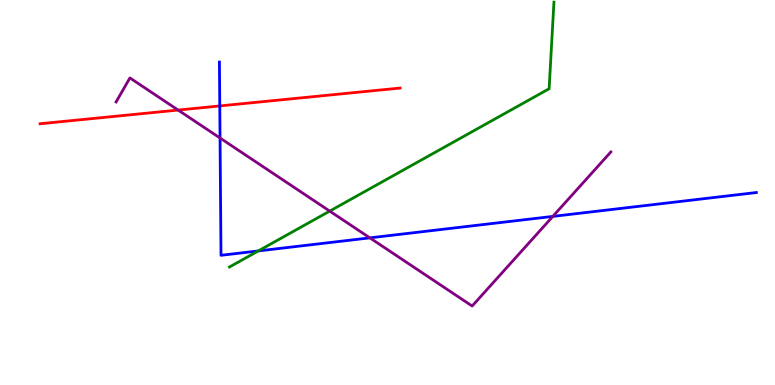[{'lines': ['blue', 'red'], 'intersections': [{'x': 2.84, 'y': 7.25}]}, {'lines': ['green', 'red'], 'intersections': []}, {'lines': ['purple', 'red'], 'intersections': [{'x': 2.3, 'y': 7.14}]}, {'lines': ['blue', 'green'], 'intersections': [{'x': 3.33, 'y': 3.48}]}, {'lines': ['blue', 'purple'], 'intersections': [{'x': 2.84, 'y': 6.42}, {'x': 4.77, 'y': 3.82}, {'x': 7.13, 'y': 4.38}]}, {'lines': ['green', 'purple'], 'intersections': [{'x': 4.25, 'y': 4.52}]}]